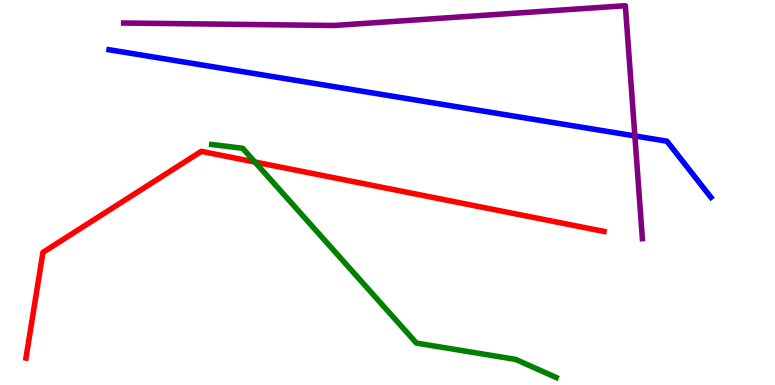[{'lines': ['blue', 'red'], 'intersections': []}, {'lines': ['green', 'red'], 'intersections': [{'x': 3.29, 'y': 5.79}]}, {'lines': ['purple', 'red'], 'intersections': []}, {'lines': ['blue', 'green'], 'intersections': []}, {'lines': ['blue', 'purple'], 'intersections': [{'x': 8.19, 'y': 6.47}]}, {'lines': ['green', 'purple'], 'intersections': []}]